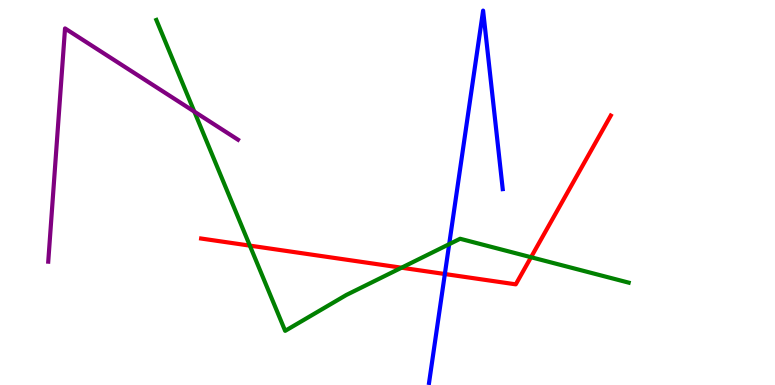[{'lines': ['blue', 'red'], 'intersections': [{'x': 5.74, 'y': 2.88}]}, {'lines': ['green', 'red'], 'intersections': [{'x': 3.22, 'y': 3.62}, {'x': 5.18, 'y': 3.05}, {'x': 6.85, 'y': 3.32}]}, {'lines': ['purple', 'red'], 'intersections': []}, {'lines': ['blue', 'green'], 'intersections': [{'x': 5.8, 'y': 3.66}]}, {'lines': ['blue', 'purple'], 'intersections': []}, {'lines': ['green', 'purple'], 'intersections': [{'x': 2.51, 'y': 7.1}]}]